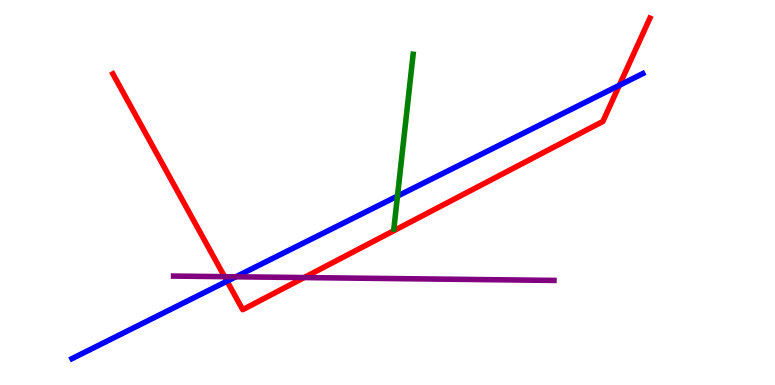[{'lines': ['blue', 'red'], 'intersections': [{'x': 2.93, 'y': 2.7}, {'x': 7.99, 'y': 7.78}]}, {'lines': ['green', 'red'], 'intersections': []}, {'lines': ['purple', 'red'], 'intersections': [{'x': 2.9, 'y': 2.81}, {'x': 3.92, 'y': 2.79}]}, {'lines': ['blue', 'green'], 'intersections': [{'x': 5.13, 'y': 4.91}]}, {'lines': ['blue', 'purple'], 'intersections': [{'x': 3.04, 'y': 2.81}]}, {'lines': ['green', 'purple'], 'intersections': []}]